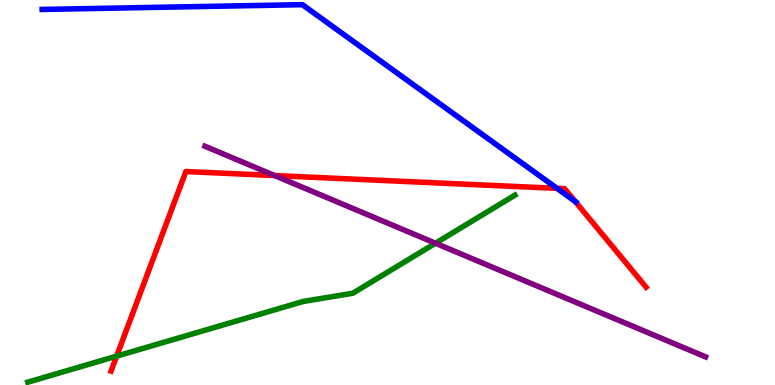[{'lines': ['blue', 'red'], 'intersections': [{'x': 7.19, 'y': 5.11}, {'x': 7.42, 'y': 4.77}]}, {'lines': ['green', 'red'], 'intersections': [{'x': 1.51, 'y': 0.75}]}, {'lines': ['purple', 'red'], 'intersections': [{'x': 3.54, 'y': 5.44}]}, {'lines': ['blue', 'green'], 'intersections': []}, {'lines': ['blue', 'purple'], 'intersections': []}, {'lines': ['green', 'purple'], 'intersections': [{'x': 5.62, 'y': 3.68}]}]